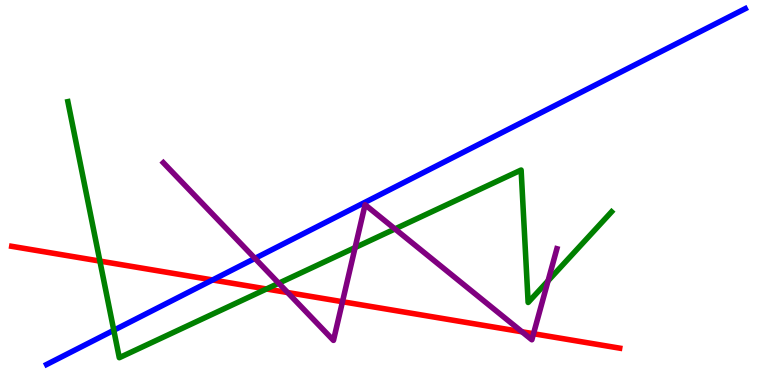[{'lines': ['blue', 'red'], 'intersections': [{'x': 2.74, 'y': 2.73}]}, {'lines': ['green', 'red'], 'intersections': [{'x': 1.29, 'y': 3.22}, {'x': 3.44, 'y': 2.49}]}, {'lines': ['purple', 'red'], 'intersections': [{'x': 3.71, 'y': 2.4}, {'x': 4.42, 'y': 2.16}, {'x': 6.74, 'y': 1.38}, {'x': 6.88, 'y': 1.33}]}, {'lines': ['blue', 'green'], 'intersections': [{'x': 1.47, 'y': 1.42}]}, {'lines': ['blue', 'purple'], 'intersections': [{'x': 3.29, 'y': 3.29}]}, {'lines': ['green', 'purple'], 'intersections': [{'x': 3.6, 'y': 2.64}, {'x': 4.58, 'y': 3.57}, {'x': 5.1, 'y': 4.05}, {'x': 7.07, 'y': 2.71}]}]